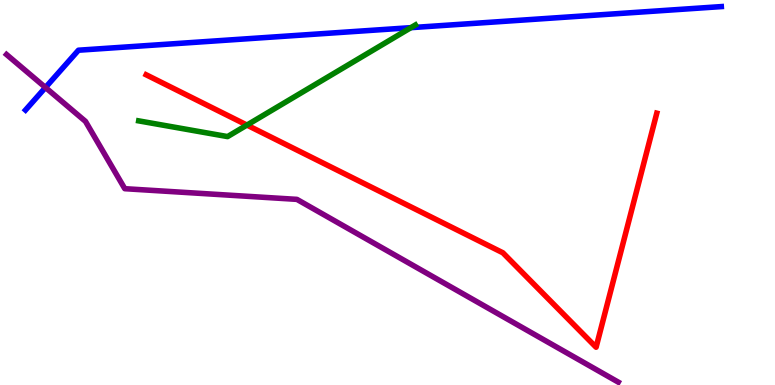[{'lines': ['blue', 'red'], 'intersections': []}, {'lines': ['green', 'red'], 'intersections': [{'x': 3.19, 'y': 6.75}]}, {'lines': ['purple', 'red'], 'intersections': []}, {'lines': ['blue', 'green'], 'intersections': [{'x': 5.3, 'y': 9.28}]}, {'lines': ['blue', 'purple'], 'intersections': [{'x': 0.587, 'y': 7.73}]}, {'lines': ['green', 'purple'], 'intersections': []}]